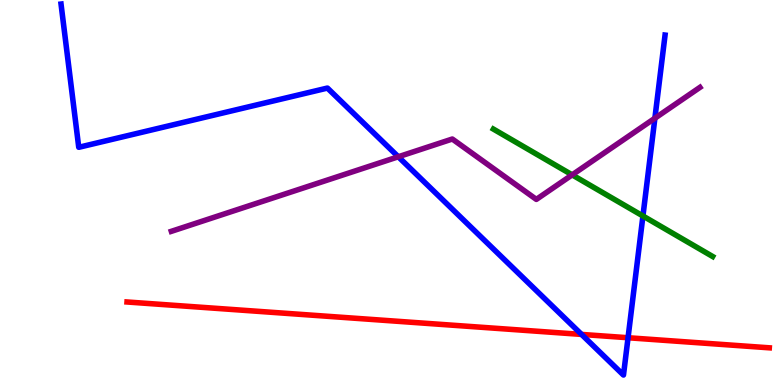[{'lines': ['blue', 'red'], 'intersections': [{'x': 7.5, 'y': 1.31}, {'x': 8.1, 'y': 1.23}]}, {'lines': ['green', 'red'], 'intersections': []}, {'lines': ['purple', 'red'], 'intersections': []}, {'lines': ['blue', 'green'], 'intersections': [{'x': 8.3, 'y': 4.39}]}, {'lines': ['blue', 'purple'], 'intersections': [{'x': 5.14, 'y': 5.93}, {'x': 8.45, 'y': 6.93}]}, {'lines': ['green', 'purple'], 'intersections': [{'x': 7.38, 'y': 5.46}]}]